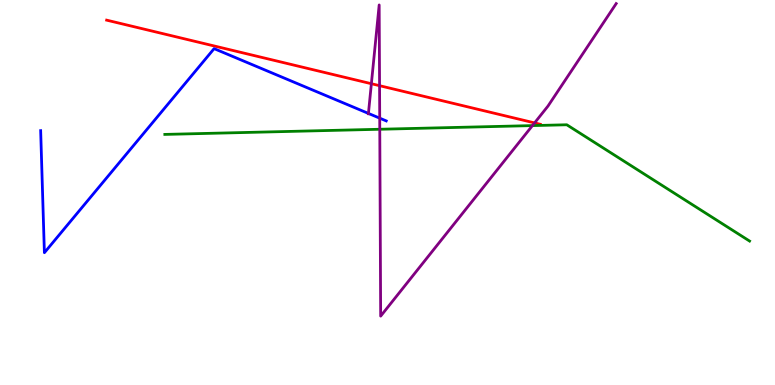[{'lines': ['blue', 'red'], 'intersections': []}, {'lines': ['green', 'red'], 'intersections': []}, {'lines': ['purple', 'red'], 'intersections': [{'x': 4.79, 'y': 7.83}, {'x': 4.9, 'y': 7.77}, {'x': 6.9, 'y': 6.81}]}, {'lines': ['blue', 'green'], 'intersections': []}, {'lines': ['blue', 'purple'], 'intersections': [{'x': 4.75, 'y': 7.05}, {'x': 4.9, 'y': 6.93}]}, {'lines': ['green', 'purple'], 'intersections': [{'x': 4.9, 'y': 6.64}, {'x': 6.87, 'y': 6.74}]}]